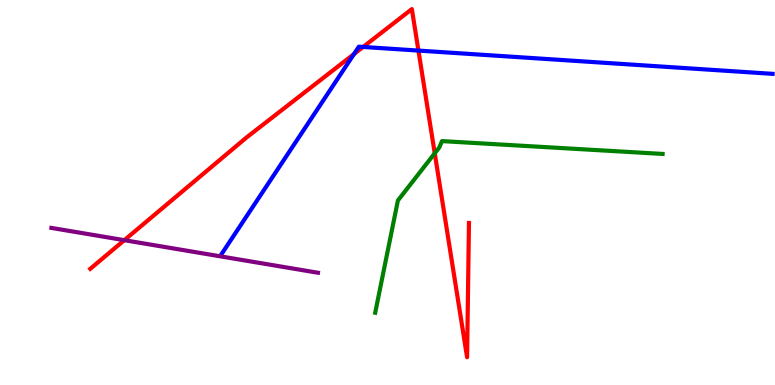[{'lines': ['blue', 'red'], 'intersections': [{'x': 4.57, 'y': 8.6}, {'x': 4.69, 'y': 8.78}, {'x': 5.4, 'y': 8.69}]}, {'lines': ['green', 'red'], 'intersections': [{'x': 5.61, 'y': 6.02}]}, {'lines': ['purple', 'red'], 'intersections': [{'x': 1.6, 'y': 3.76}]}, {'lines': ['blue', 'green'], 'intersections': []}, {'lines': ['blue', 'purple'], 'intersections': []}, {'lines': ['green', 'purple'], 'intersections': []}]